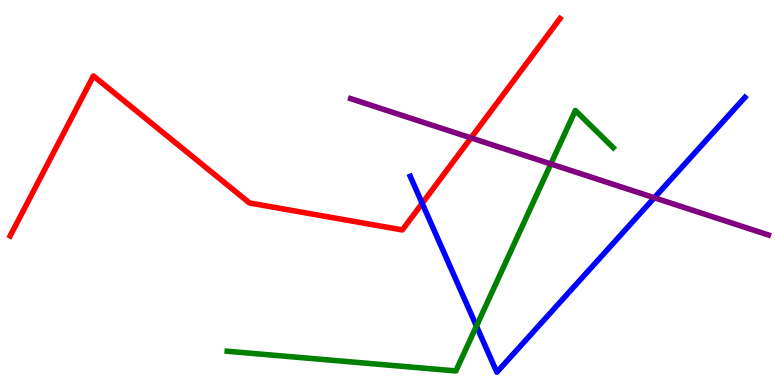[{'lines': ['blue', 'red'], 'intersections': [{'x': 5.45, 'y': 4.72}]}, {'lines': ['green', 'red'], 'intersections': []}, {'lines': ['purple', 'red'], 'intersections': [{'x': 6.08, 'y': 6.42}]}, {'lines': ['blue', 'green'], 'intersections': [{'x': 6.15, 'y': 1.53}]}, {'lines': ['blue', 'purple'], 'intersections': [{'x': 8.44, 'y': 4.86}]}, {'lines': ['green', 'purple'], 'intersections': [{'x': 7.11, 'y': 5.74}]}]